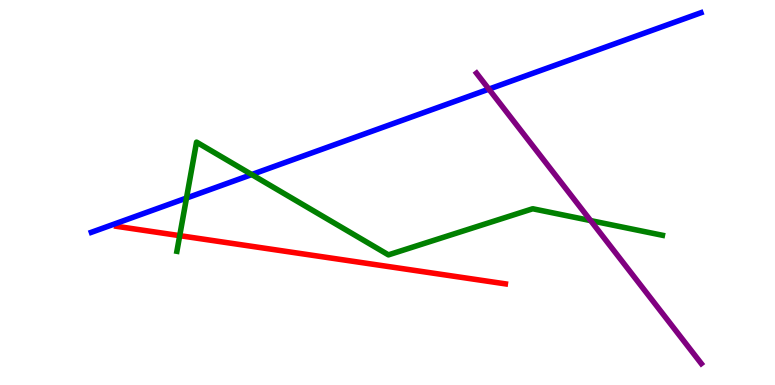[{'lines': ['blue', 'red'], 'intersections': []}, {'lines': ['green', 'red'], 'intersections': [{'x': 2.32, 'y': 3.88}]}, {'lines': ['purple', 'red'], 'intersections': []}, {'lines': ['blue', 'green'], 'intersections': [{'x': 2.41, 'y': 4.86}, {'x': 3.25, 'y': 5.47}]}, {'lines': ['blue', 'purple'], 'intersections': [{'x': 6.31, 'y': 7.68}]}, {'lines': ['green', 'purple'], 'intersections': [{'x': 7.62, 'y': 4.27}]}]